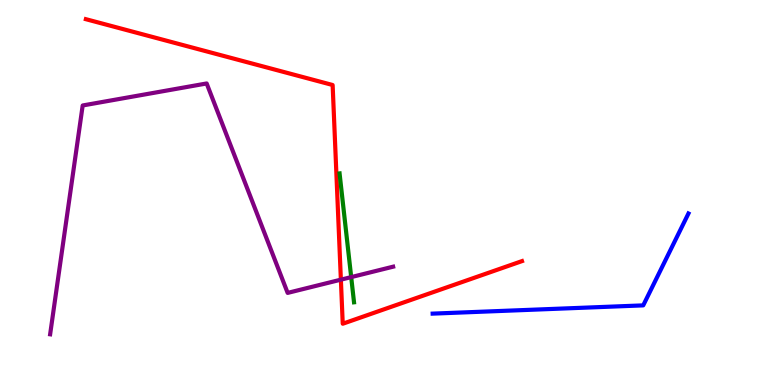[{'lines': ['blue', 'red'], 'intersections': []}, {'lines': ['green', 'red'], 'intersections': []}, {'lines': ['purple', 'red'], 'intersections': [{'x': 4.4, 'y': 2.74}]}, {'lines': ['blue', 'green'], 'intersections': []}, {'lines': ['blue', 'purple'], 'intersections': []}, {'lines': ['green', 'purple'], 'intersections': [{'x': 4.53, 'y': 2.8}]}]